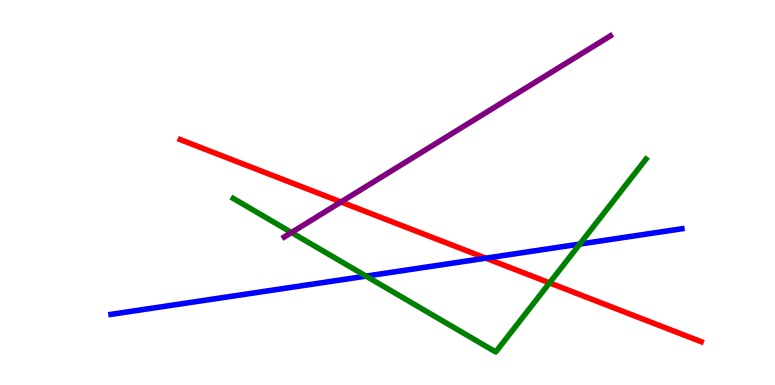[{'lines': ['blue', 'red'], 'intersections': [{'x': 6.27, 'y': 3.29}]}, {'lines': ['green', 'red'], 'intersections': [{'x': 7.09, 'y': 2.65}]}, {'lines': ['purple', 'red'], 'intersections': [{'x': 4.4, 'y': 4.75}]}, {'lines': ['blue', 'green'], 'intersections': [{'x': 4.72, 'y': 2.83}, {'x': 7.48, 'y': 3.66}]}, {'lines': ['blue', 'purple'], 'intersections': []}, {'lines': ['green', 'purple'], 'intersections': [{'x': 3.76, 'y': 3.96}]}]